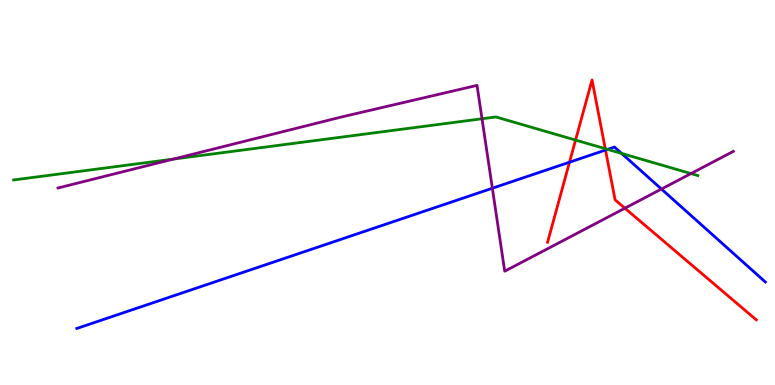[{'lines': ['blue', 'red'], 'intersections': [{'x': 7.35, 'y': 5.79}, {'x': 7.81, 'y': 6.1}]}, {'lines': ['green', 'red'], 'intersections': [{'x': 7.43, 'y': 6.36}, {'x': 7.81, 'y': 6.14}]}, {'lines': ['purple', 'red'], 'intersections': [{'x': 8.06, 'y': 4.59}]}, {'lines': ['blue', 'green'], 'intersections': [{'x': 7.84, 'y': 6.12}, {'x': 8.02, 'y': 6.01}]}, {'lines': ['blue', 'purple'], 'intersections': [{'x': 6.35, 'y': 5.11}, {'x': 8.53, 'y': 5.09}]}, {'lines': ['green', 'purple'], 'intersections': [{'x': 2.24, 'y': 5.87}, {'x': 6.22, 'y': 6.92}, {'x': 8.92, 'y': 5.49}]}]